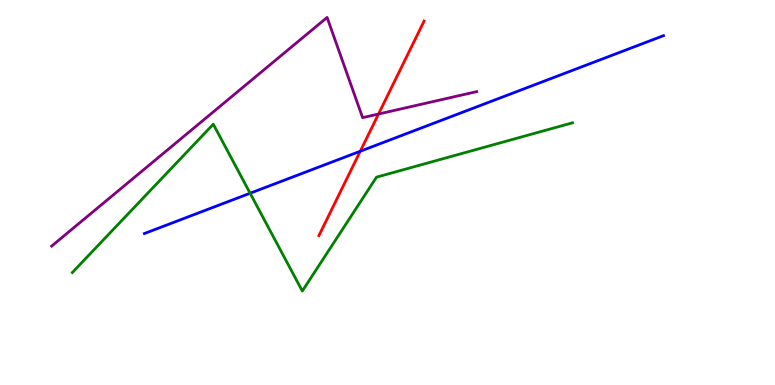[{'lines': ['blue', 'red'], 'intersections': [{'x': 4.65, 'y': 6.07}]}, {'lines': ['green', 'red'], 'intersections': []}, {'lines': ['purple', 'red'], 'intersections': [{'x': 4.88, 'y': 7.04}]}, {'lines': ['blue', 'green'], 'intersections': [{'x': 3.23, 'y': 4.98}]}, {'lines': ['blue', 'purple'], 'intersections': []}, {'lines': ['green', 'purple'], 'intersections': []}]